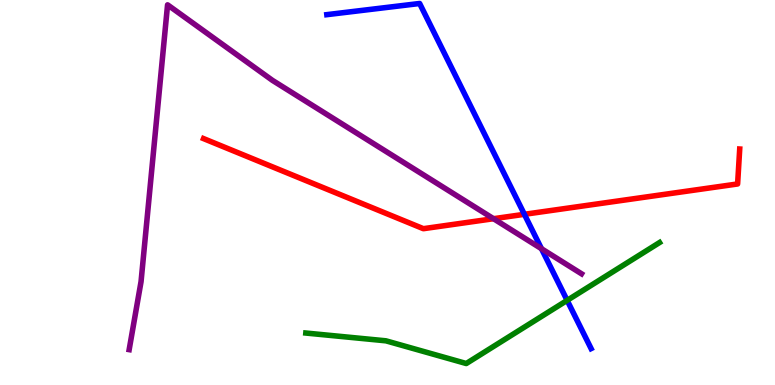[{'lines': ['blue', 'red'], 'intersections': [{'x': 6.77, 'y': 4.43}]}, {'lines': ['green', 'red'], 'intersections': []}, {'lines': ['purple', 'red'], 'intersections': [{'x': 6.37, 'y': 4.32}]}, {'lines': ['blue', 'green'], 'intersections': [{'x': 7.32, 'y': 2.2}]}, {'lines': ['blue', 'purple'], 'intersections': [{'x': 6.99, 'y': 3.54}]}, {'lines': ['green', 'purple'], 'intersections': []}]